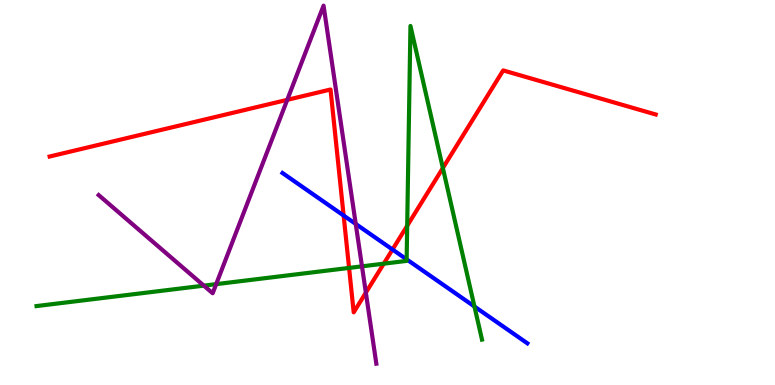[{'lines': ['blue', 'red'], 'intersections': [{'x': 4.43, 'y': 4.4}, {'x': 5.06, 'y': 3.52}]}, {'lines': ['green', 'red'], 'intersections': [{'x': 4.5, 'y': 3.04}, {'x': 4.95, 'y': 3.15}, {'x': 5.25, 'y': 4.14}, {'x': 5.71, 'y': 5.64}]}, {'lines': ['purple', 'red'], 'intersections': [{'x': 3.71, 'y': 7.41}, {'x': 4.72, 'y': 2.4}]}, {'lines': ['blue', 'green'], 'intersections': [{'x': 5.25, 'y': 3.26}, {'x': 6.12, 'y': 2.04}]}, {'lines': ['blue', 'purple'], 'intersections': [{'x': 4.59, 'y': 4.18}]}, {'lines': ['green', 'purple'], 'intersections': [{'x': 2.63, 'y': 2.58}, {'x': 2.79, 'y': 2.62}, {'x': 4.67, 'y': 3.08}]}]